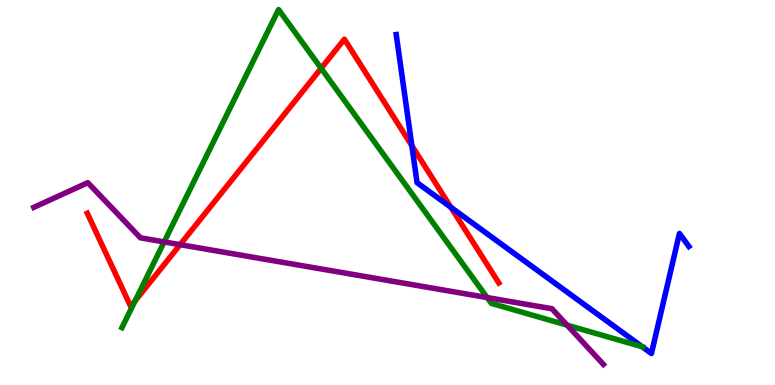[{'lines': ['blue', 'red'], 'intersections': [{'x': 5.31, 'y': 6.22}, {'x': 5.82, 'y': 4.62}]}, {'lines': ['green', 'red'], 'intersections': [{'x': 1.74, 'y': 2.18}, {'x': 4.14, 'y': 8.23}]}, {'lines': ['purple', 'red'], 'intersections': [{'x': 2.32, 'y': 3.65}]}, {'lines': ['blue', 'green'], 'intersections': [{'x': 8.29, 'y': 0.993}]}, {'lines': ['blue', 'purple'], 'intersections': []}, {'lines': ['green', 'purple'], 'intersections': [{'x': 2.12, 'y': 3.72}, {'x': 6.29, 'y': 2.27}, {'x': 7.32, 'y': 1.55}]}]